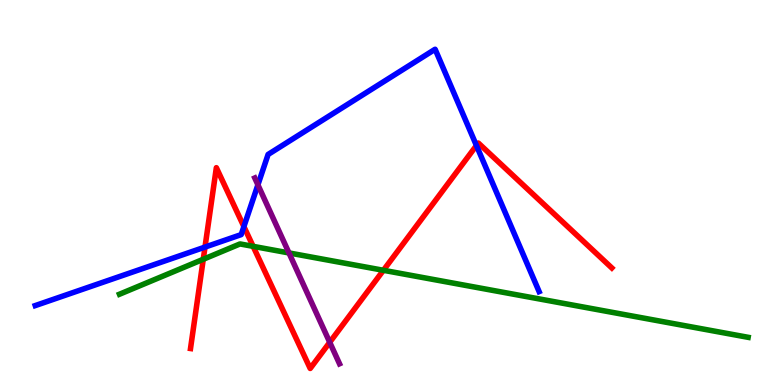[{'lines': ['blue', 'red'], 'intersections': [{'x': 2.65, 'y': 3.58}, {'x': 3.15, 'y': 4.11}, {'x': 6.15, 'y': 6.22}]}, {'lines': ['green', 'red'], 'intersections': [{'x': 2.62, 'y': 3.27}, {'x': 3.27, 'y': 3.6}, {'x': 4.95, 'y': 2.98}]}, {'lines': ['purple', 'red'], 'intersections': [{'x': 4.25, 'y': 1.11}]}, {'lines': ['blue', 'green'], 'intersections': []}, {'lines': ['blue', 'purple'], 'intersections': [{'x': 3.33, 'y': 5.2}]}, {'lines': ['green', 'purple'], 'intersections': [{'x': 3.73, 'y': 3.43}]}]